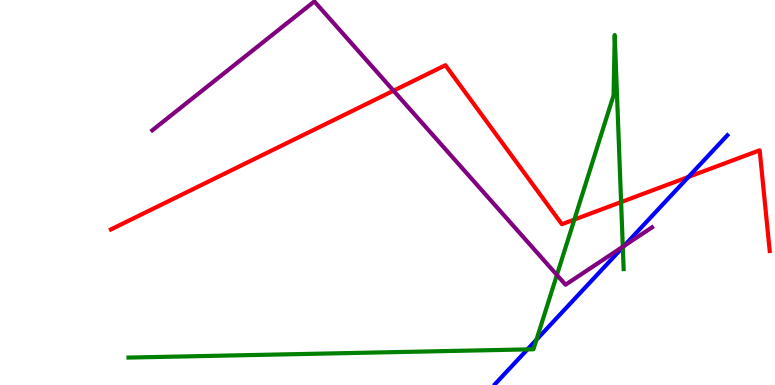[{'lines': ['blue', 'red'], 'intersections': [{'x': 8.88, 'y': 5.41}]}, {'lines': ['green', 'red'], 'intersections': [{'x': 7.41, 'y': 4.3}, {'x': 8.01, 'y': 4.75}]}, {'lines': ['purple', 'red'], 'intersections': [{'x': 5.08, 'y': 7.64}]}, {'lines': ['blue', 'green'], 'intersections': [{'x': 6.81, 'y': 0.925}, {'x': 6.92, 'y': 1.17}, {'x': 8.04, 'y': 3.58}]}, {'lines': ['blue', 'purple'], 'intersections': [{'x': 8.05, 'y': 3.61}]}, {'lines': ['green', 'purple'], 'intersections': [{'x': 7.19, 'y': 2.86}, {'x': 8.04, 'y': 3.59}]}]